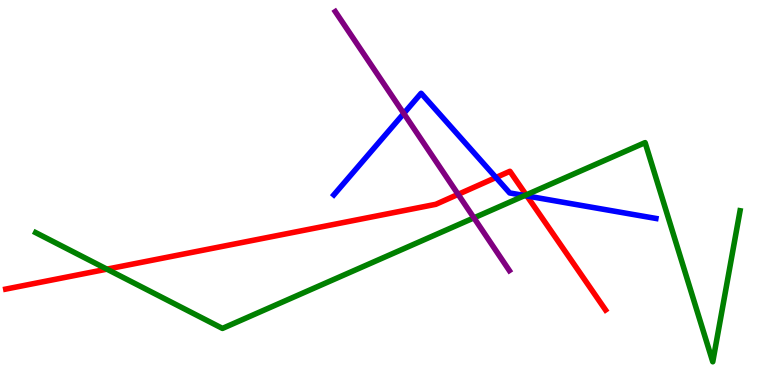[{'lines': ['blue', 'red'], 'intersections': [{'x': 6.4, 'y': 5.39}, {'x': 6.8, 'y': 4.91}]}, {'lines': ['green', 'red'], 'intersections': [{'x': 1.38, 'y': 3.01}, {'x': 6.79, 'y': 4.94}]}, {'lines': ['purple', 'red'], 'intersections': [{'x': 5.91, 'y': 4.95}]}, {'lines': ['blue', 'green'], 'intersections': [{'x': 6.77, 'y': 4.92}]}, {'lines': ['blue', 'purple'], 'intersections': [{'x': 5.21, 'y': 7.05}]}, {'lines': ['green', 'purple'], 'intersections': [{'x': 6.12, 'y': 4.34}]}]